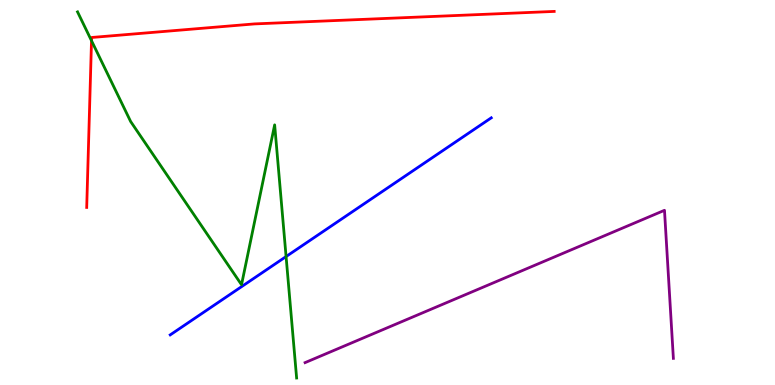[{'lines': ['blue', 'red'], 'intersections': []}, {'lines': ['green', 'red'], 'intersections': [{'x': 1.18, 'y': 8.94}]}, {'lines': ['purple', 'red'], 'intersections': []}, {'lines': ['blue', 'green'], 'intersections': [{'x': 3.69, 'y': 3.34}]}, {'lines': ['blue', 'purple'], 'intersections': []}, {'lines': ['green', 'purple'], 'intersections': []}]